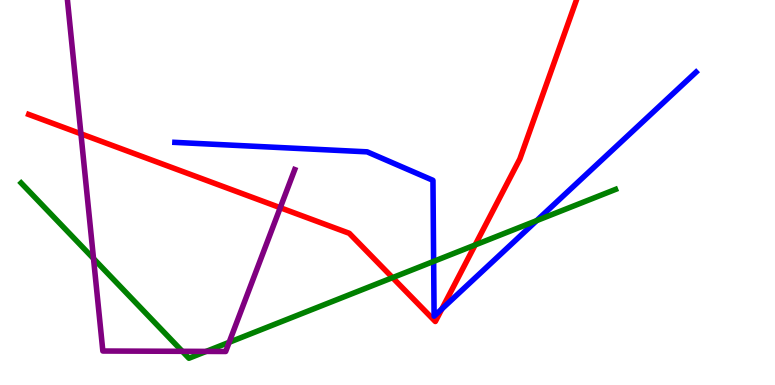[{'lines': ['blue', 'red'], 'intersections': [{'x': 5.7, 'y': 1.97}]}, {'lines': ['green', 'red'], 'intersections': [{'x': 5.07, 'y': 2.79}, {'x': 6.13, 'y': 3.64}]}, {'lines': ['purple', 'red'], 'intersections': [{'x': 1.04, 'y': 6.52}, {'x': 3.62, 'y': 4.6}]}, {'lines': ['blue', 'green'], 'intersections': [{'x': 5.6, 'y': 3.21}, {'x': 6.93, 'y': 4.27}]}, {'lines': ['blue', 'purple'], 'intersections': []}, {'lines': ['green', 'purple'], 'intersections': [{'x': 1.21, 'y': 3.28}, {'x': 2.35, 'y': 0.875}, {'x': 2.66, 'y': 0.873}, {'x': 2.96, 'y': 1.11}]}]